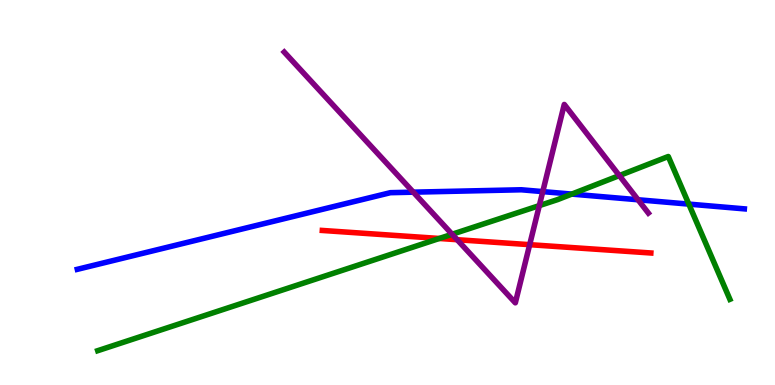[{'lines': ['blue', 'red'], 'intersections': []}, {'lines': ['green', 'red'], 'intersections': [{'x': 5.67, 'y': 3.81}]}, {'lines': ['purple', 'red'], 'intersections': [{'x': 5.9, 'y': 3.77}, {'x': 6.83, 'y': 3.64}]}, {'lines': ['blue', 'green'], 'intersections': [{'x': 7.38, 'y': 4.96}, {'x': 8.89, 'y': 4.7}]}, {'lines': ['blue', 'purple'], 'intersections': [{'x': 5.33, 'y': 5.01}, {'x': 7.0, 'y': 5.02}, {'x': 8.23, 'y': 4.81}]}, {'lines': ['green', 'purple'], 'intersections': [{'x': 5.83, 'y': 3.92}, {'x': 6.96, 'y': 4.66}, {'x': 7.99, 'y': 5.44}]}]